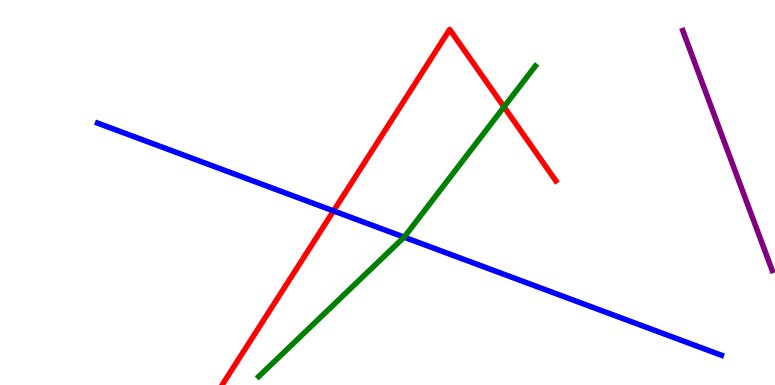[{'lines': ['blue', 'red'], 'intersections': [{'x': 4.3, 'y': 4.52}]}, {'lines': ['green', 'red'], 'intersections': [{'x': 6.5, 'y': 7.22}]}, {'lines': ['purple', 'red'], 'intersections': []}, {'lines': ['blue', 'green'], 'intersections': [{'x': 5.21, 'y': 3.84}]}, {'lines': ['blue', 'purple'], 'intersections': []}, {'lines': ['green', 'purple'], 'intersections': []}]